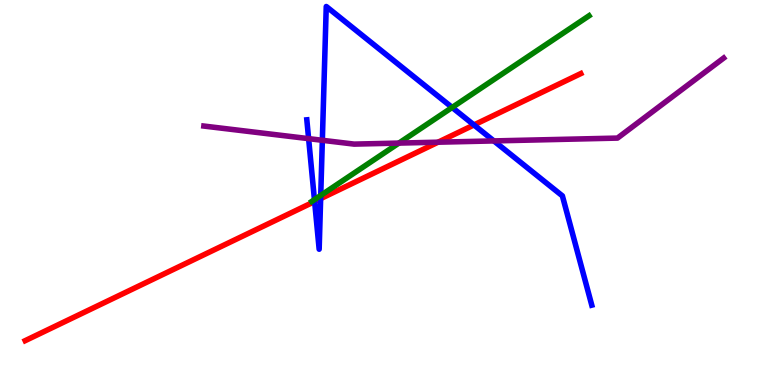[{'lines': ['blue', 'red'], 'intersections': [{'x': 4.06, 'y': 4.77}, {'x': 4.14, 'y': 4.84}, {'x': 6.12, 'y': 6.75}]}, {'lines': ['green', 'red'], 'intersections': []}, {'lines': ['purple', 'red'], 'intersections': [{'x': 5.65, 'y': 6.31}]}, {'lines': ['blue', 'green'], 'intersections': [{'x': 4.06, 'y': 4.81}, {'x': 4.14, 'y': 4.92}, {'x': 5.83, 'y': 7.21}]}, {'lines': ['blue', 'purple'], 'intersections': [{'x': 3.98, 'y': 6.4}, {'x': 4.16, 'y': 6.36}, {'x': 6.37, 'y': 6.34}]}, {'lines': ['green', 'purple'], 'intersections': [{'x': 5.15, 'y': 6.28}]}]